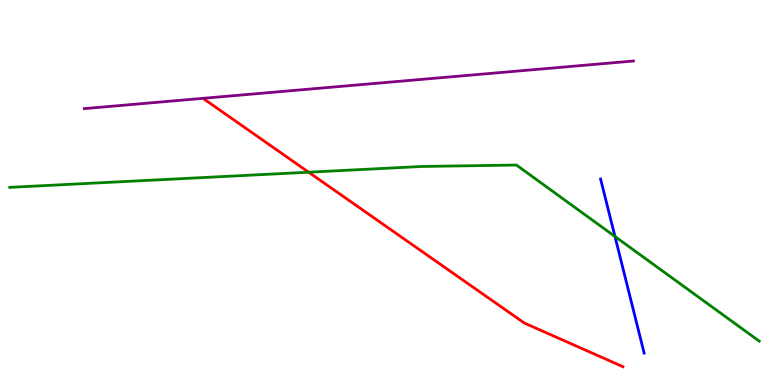[{'lines': ['blue', 'red'], 'intersections': []}, {'lines': ['green', 'red'], 'intersections': [{'x': 3.98, 'y': 5.53}]}, {'lines': ['purple', 'red'], 'intersections': []}, {'lines': ['blue', 'green'], 'intersections': [{'x': 7.94, 'y': 3.86}]}, {'lines': ['blue', 'purple'], 'intersections': []}, {'lines': ['green', 'purple'], 'intersections': []}]